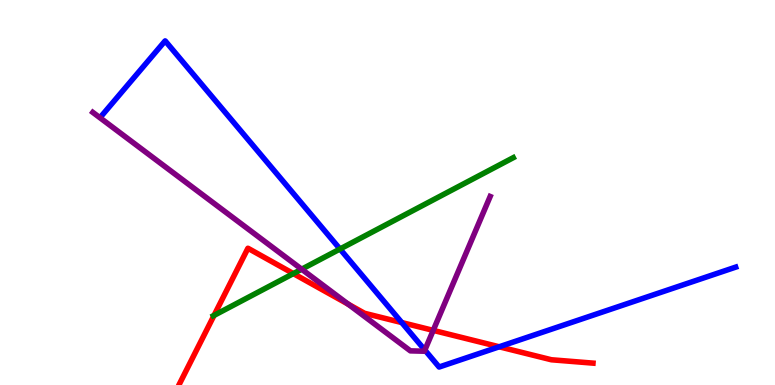[{'lines': ['blue', 'red'], 'intersections': [{'x': 5.18, 'y': 1.62}, {'x': 6.44, 'y': 0.993}]}, {'lines': ['green', 'red'], 'intersections': [{'x': 2.76, 'y': 1.81}, {'x': 3.79, 'y': 2.89}]}, {'lines': ['purple', 'red'], 'intersections': [{'x': 4.49, 'y': 2.1}, {'x': 5.59, 'y': 1.42}]}, {'lines': ['blue', 'green'], 'intersections': [{'x': 4.39, 'y': 3.53}]}, {'lines': ['blue', 'purple'], 'intersections': [{'x': 5.48, 'y': 0.908}]}, {'lines': ['green', 'purple'], 'intersections': [{'x': 3.89, 'y': 3.01}]}]